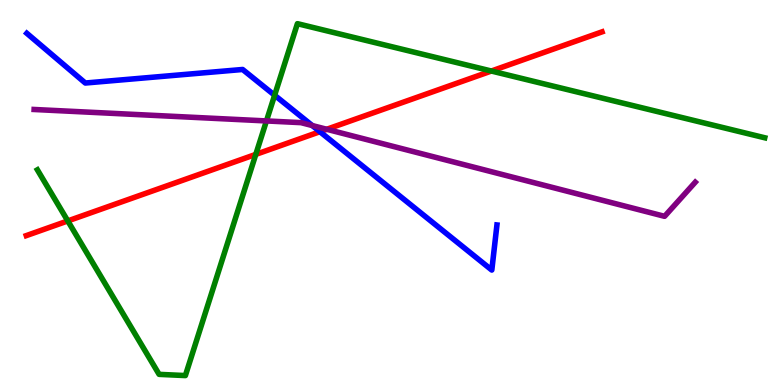[{'lines': ['blue', 'red'], 'intersections': [{'x': 4.13, 'y': 6.58}]}, {'lines': ['green', 'red'], 'intersections': [{'x': 0.875, 'y': 4.26}, {'x': 3.3, 'y': 5.99}, {'x': 6.34, 'y': 8.16}]}, {'lines': ['purple', 'red'], 'intersections': [{'x': 4.22, 'y': 6.64}]}, {'lines': ['blue', 'green'], 'intersections': [{'x': 3.54, 'y': 7.53}]}, {'lines': ['blue', 'purple'], 'intersections': [{'x': 4.03, 'y': 6.74}]}, {'lines': ['green', 'purple'], 'intersections': [{'x': 3.44, 'y': 6.86}]}]